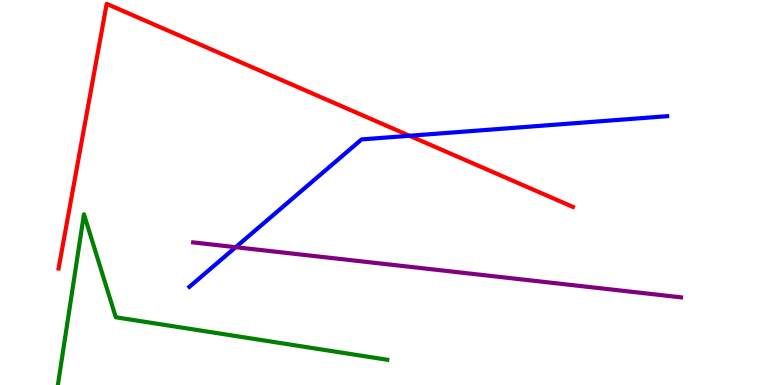[{'lines': ['blue', 'red'], 'intersections': [{'x': 5.28, 'y': 6.47}]}, {'lines': ['green', 'red'], 'intersections': []}, {'lines': ['purple', 'red'], 'intersections': []}, {'lines': ['blue', 'green'], 'intersections': []}, {'lines': ['blue', 'purple'], 'intersections': [{'x': 3.04, 'y': 3.58}]}, {'lines': ['green', 'purple'], 'intersections': []}]